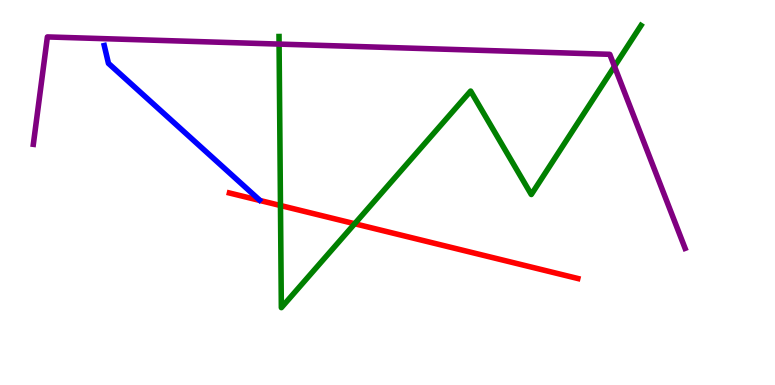[{'lines': ['blue', 'red'], 'intersections': []}, {'lines': ['green', 'red'], 'intersections': [{'x': 3.62, 'y': 4.66}, {'x': 4.58, 'y': 4.19}]}, {'lines': ['purple', 'red'], 'intersections': []}, {'lines': ['blue', 'green'], 'intersections': []}, {'lines': ['blue', 'purple'], 'intersections': []}, {'lines': ['green', 'purple'], 'intersections': [{'x': 3.6, 'y': 8.85}, {'x': 7.93, 'y': 8.28}]}]